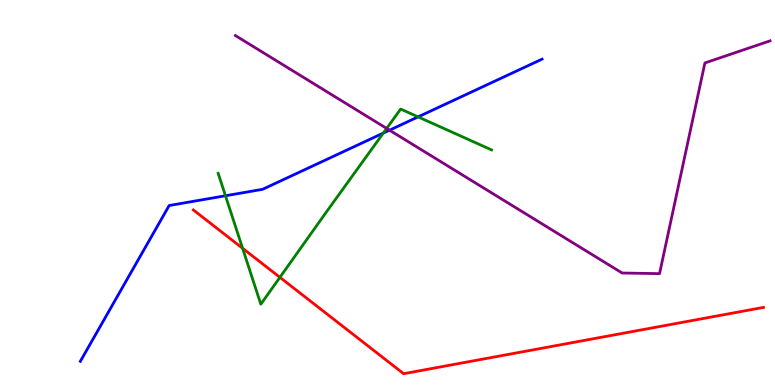[{'lines': ['blue', 'red'], 'intersections': []}, {'lines': ['green', 'red'], 'intersections': [{'x': 3.13, 'y': 3.55}, {'x': 3.61, 'y': 2.8}]}, {'lines': ['purple', 'red'], 'intersections': []}, {'lines': ['blue', 'green'], 'intersections': [{'x': 2.91, 'y': 4.92}, {'x': 4.95, 'y': 6.54}, {'x': 5.39, 'y': 6.96}]}, {'lines': ['blue', 'purple'], 'intersections': [{'x': 5.03, 'y': 6.62}]}, {'lines': ['green', 'purple'], 'intersections': [{'x': 4.99, 'y': 6.66}]}]